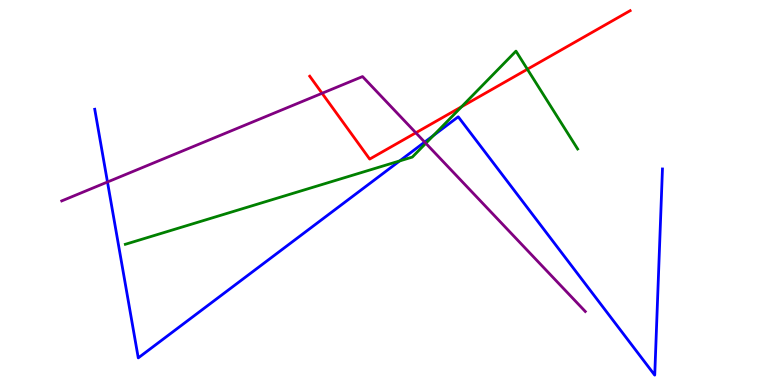[{'lines': ['blue', 'red'], 'intersections': []}, {'lines': ['green', 'red'], 'intersections': [{'x': 5.96, 'y': 7.23}, {'x': 6.8, 'y': 8.2}]}, {'lines': ['purple', 'red'], 'intersections': [{'x': 4.16, 'y': 7.58}, {'x': 5.37, 'y': 6.55}]}, {'lines': ['blue', 'green'], 'intersections': [{'x': 5.16, 'y': 5.82}, {'x': 5.59, 'y': 6.48}]}, {'lines': ['blue', 'purple'], 'intersections': [{'x': 1.39, 'y': 5.27}, {'x': 5.48, 'y': 6.31}]}, {'lines': ['green', 'purple'], 'intersections': [{'x': 5.49, 'y': 6.28}]}]